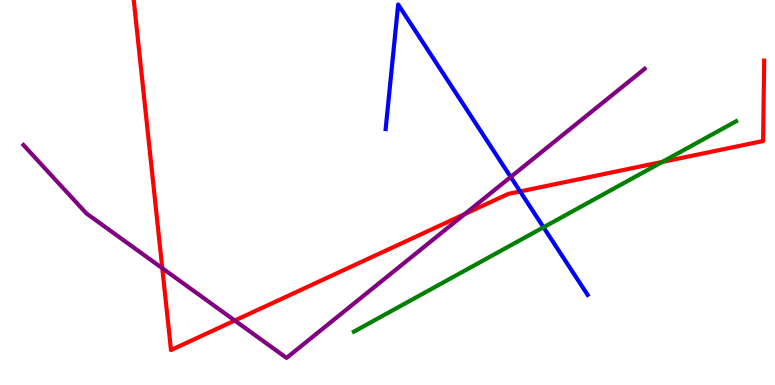[{'lines': ['blue', 'red'], 'intersections': [{'x': 6.71, 'y': 5.03}]}, {'lines': ['green', 'red'], 'intersections': [{'x': 8.55, 'y': 5.79}]}, {'lines': ['purple', 'red'], 'intersections': [{'x': 2.09, 'y': 3.03}, {'x': 3.03, 'y': 1.67}, {'x': 6.0, 'y': 4.44}]}, {'lines': ['blue', 'green'], 'intersections': [{'x': 7.01, 'y': 4.1}]}, {'lines': ['blue', 'purple'], 'intersections': [{'x': 6.59, 'y': 5.4}]}, {'lines': ['green', 'purple'], 'intersections': []}]